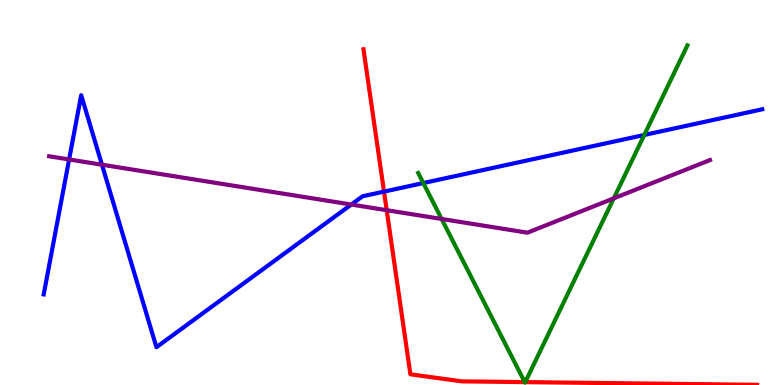[{'lines': ['blue', 'red'], 'intersections': [{'x': 4.96, 'y': 5.02}]}, {'lines': ['green', 'red'], 'intersections': [{'x': 6.77, 'y': 0.0753}, {'x': 6.78, 'y': 0.0751}]}, {'lines': ['purple', 'red'], 'intersections': [{'x': 4.99, 'y': 4.54}]}, {'lines': ['blue', 'green'], 'intersections': [{'x': 5.46, 'y': 5.25}, {'x': 8.31, 'y': 6.49}]}, {'lines': ['blue', 'purple'], 'intersections': [{'x': 0.892, 'y': 5.86}, {'x': 1.32, 'y': 5.72}, {'x': 4.53, 'y': 4.69}]}, {'lines': ['green', 'purple'], 'intersections': [{'x': 5.7, 'y': 4.31}, {'x': 7.92, 'y': 4.85}]}]